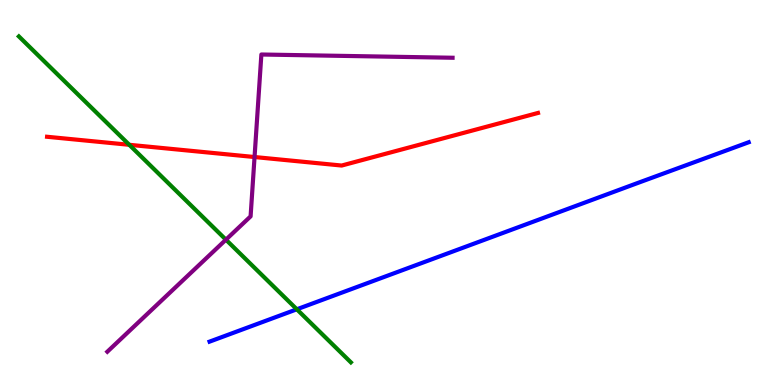[{'lines': ['blue', 'red'], 'intersections': []}, {'lines': ['green', 'red'], 'intersections': [{'x': 1.67, 'y': 6.24}]}, {'lines': ['purple', 'red'], 'intersections': [{'x': 3.28, 'y': 5.92}]}, {'lines': ['blue', 'green'], 'intersections': [{'x': 3.83, 'y': 1.97}]}, {'lines': ['blue', 'purple'], 'intersections': []}, {'lines': ['green', 'purple'], 'intersections': [{'x': 2.92, 'y': 3.77}]}]